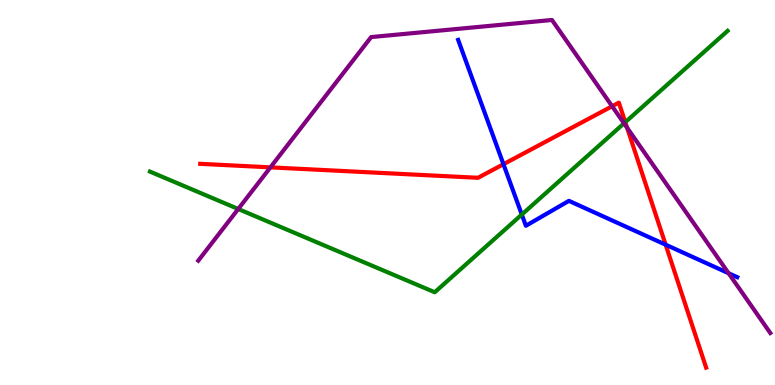[{'lines': ['blue', 'red'], 'intersections': [{'x': 6.5, 'y': 5.73}, {'x': 8.59, 'y': 3.64}]}, {'lines': ['green', 'red'], 'intersections': [{'x': 8.07, 'y': 6.83}]}, {'lines': ['purple', 'red'], 'intersections': [{'x': 3.49, 'y': 5.65}, {'x': 7.9, 'y': 7.24}, {'x': 8.09, 'y': 6.68}]}, {'lines': ['blue', 'green'], 'intersections': [{'x': 6.73, 'y': 4.43}]}, {'lines': ['blue', 'purple'], 'intersections': [{'x': 9.4, 'y': 2.9}]}, {'lines': ['green', 'purple'], 'intersections': [{'x': 3.07, 'y': 4.57}, {'x': 8.05, 'y': 6.8}]}]